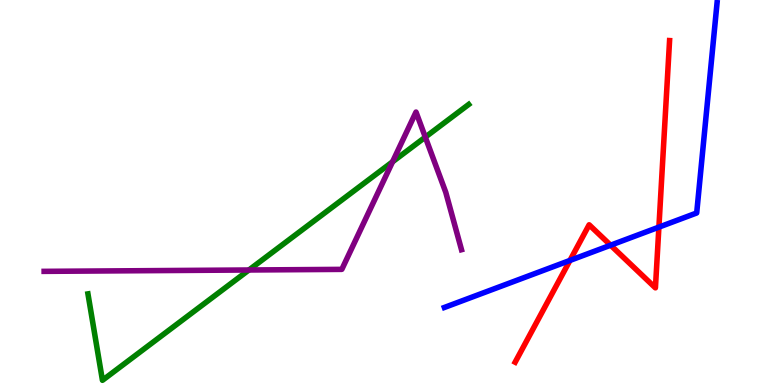[{'lines': ['blue', 'red'], 'intersections': [{'x': 7.35, 'y': 3.24}, {'x': 7.88, 'y': 3.63}, {'x': 8.5, 'y': 4.1}]}, {'lines': ['green', 'red'], 'intersections': []}, {'lines': ['purple', 'red'], 'intersections': []}, {'lines': ['blue', 'green'], 'intersections': []}, {'lines': ['blue', 'purple'], 'intersections': []}, {'lines': ['green', 'purple'], 'intersections': [{'x': 3.21, 'y': 2.99}, {'x': 5.07, 'y': 5.8}, {'x': 5.49, 'y': 6.44}]}]